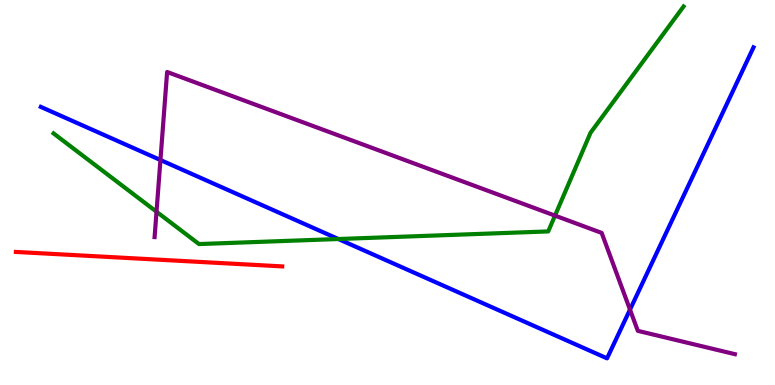[{'lines': ['blue', 'red'], 'intersections': []}, {'lines': ['green', 'red'], 'intersections': []}, {'lines': ['purple', 'red'], 'intersections': []}, {'lines': ['blue', 'green'], 'intersections': [{'x': 4.37, 'y': 3.79}]}, {'lines': ['blue', 'purple'], 'intersections': [{'x': 2.07, 'y': 5.84}, {'x': 8.13, 'y': 1.96}]}, {'lines': ['green', 'purple'], 'intersections': [{'x': 2.02, 'y': 4.5}, {'x': 7.16, 'y': 4.4}]}]